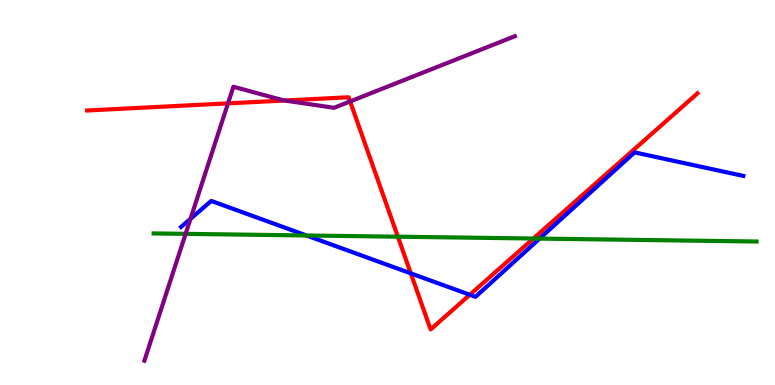[{'lines': ['blue', 'red'], 'intersections': [{'x': 5.3, 'y': 2.9}, {'x': 6.06, 'y': 2.34}]}, {'lines': ['green', 'red'], 'intersections': [{'x': 5.13, 'y': 3.85}, {'x': 6.88, 'y': 3.8}]}, {'lines': ['purple', 'red'], 'intersections': [{'x': 2.94, 'y': 7.32}, {'x': 3.67, 'y': 7.39}, {'x': 4.52, 'y': 7.37}]}, {'lines': ['blue', 'green'], 'intersections': [{'x': 3.95, 'y': 3.88}, {'x': 6.96, 'y': 3.8}]}, {'lines': ['blue', 'purple'], 'intersections': [{'x': 2.46, 'y': 4.32}]}, {'lines': ['green', 'purple'], 'intersections': [{'x': 2.39, 'y': 3.93}]}]